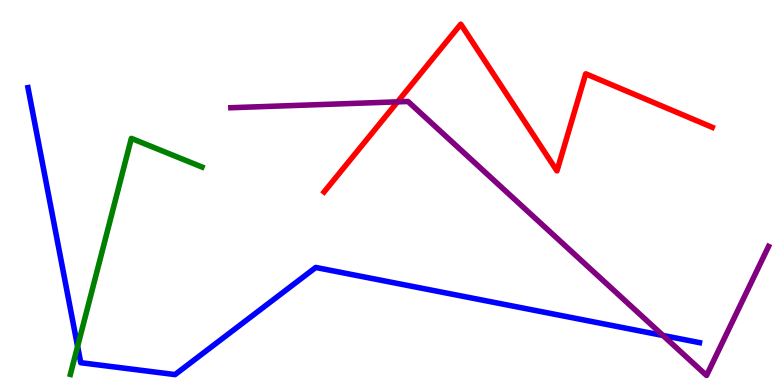[{'lines': ['blue', 'red'], 'intersections': []}, {'lines': ['green', 'red'], 'intersections': []}, {'lines': ['purple', 'red'], 'intersections': [{'x': 5.13, 'y': 7.35}]}, {'lines': ['blue', 'green'], 'intersections': [{'x': 1.0, 'y': 1.0}]}, {'lines': ['blue', 'purple'], 'intersections': [{'x': 8.55, 'y': 1.29}]}, {'lines': ['green', 'purple'], 'intersections': []}]